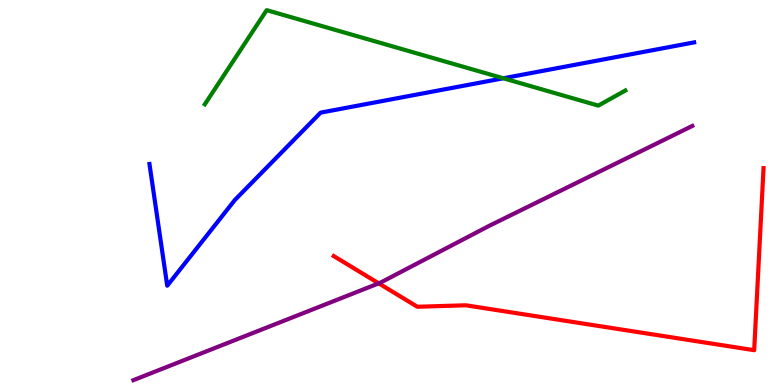[{'lines': ['blue', 'red'], 'intersections': []}, {'lines': ['green', 'red'], 'intersections': []}, {'lines': ['purple', 'red'], 'intersections': [{'x': 4.89, 'y': 2.64}]}, {'lines': ['blue', 'green'], 'intersections': [{'x': 6.49, 'y': 7.97}]}, {'lines': ['blue', 'purple'], 'intersections': []}, {'lines': ['green', 'purple'], 'intersections': []}]